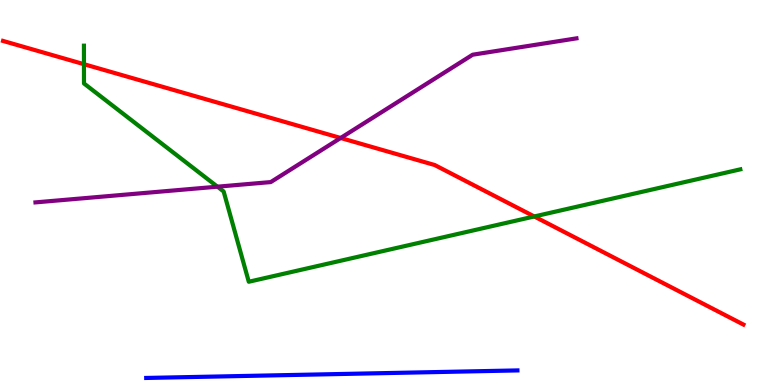[{'lines': ['blue', 'red'], 'intersections': []}, {'lines': ['green', 'red'], 'intersections': [{'x': 1.08, 'y': 8.33}, {'x': 6.89, 'y': 4.38}]}, {'lines': ['purple', 'red'], 'intersections': [{'x': 4.4, 'y': 6.42}]}, {'lines': ['blue', 'green'], 'intersections': []}, {'lines': ['blue', 'purple'], 'intersections': []}, {'lines': ['green', 'purple'], 'intersections': [{'x': 2.81, 'y': 5.15}]}]